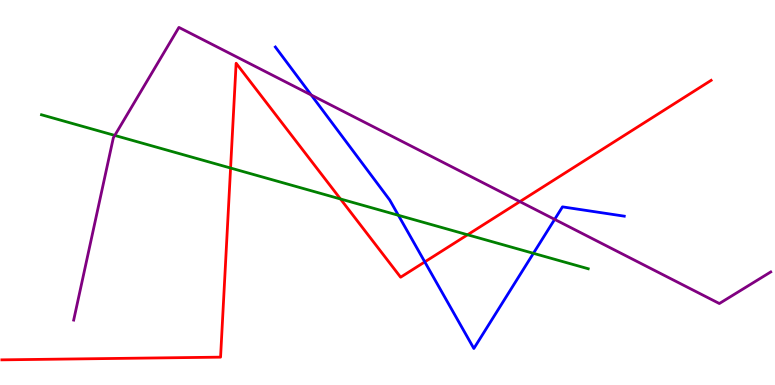[{'lines': ['blue', 'red'], 'intersections': [{'x': 5.48, 'y': 3.2}]}, {'lines': ['green', 'red'], 'intersections': [{'x': 2.98, 'y': 5.64}, {'x': 4.39, 'y': 4.83}, {'x': 6.03, 'y': 3.9}]}, {'lines': ['purple', 'red'], 'intersections': [{'x': 6.71, 'y': 4.76}]}, {'lines': ['blue', 'green'], 'intersections': [{'x': 5.14, 'y': 4.41}, {'x': 6.88, 'y': 3.42}]}, {'lines': ['blue', 'purple'], 'intersections': [{'x': 4.02, 'y': 7.53}, {'x': 7.16, 'y': 4.3}]}, {'lines': ['green', 'purple'], 'intersections': [{'x': 1.48, 'y': 6.48}]}]